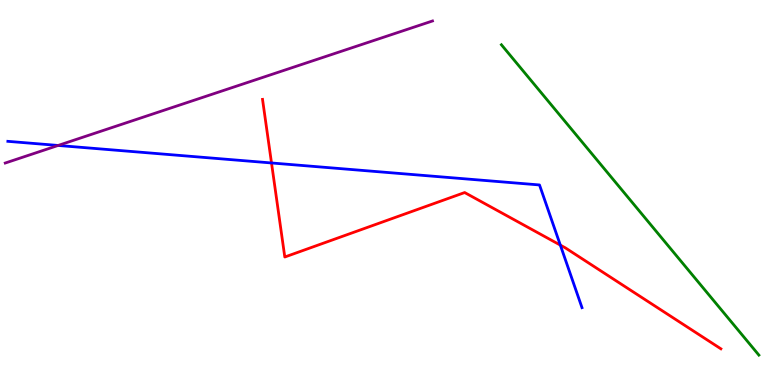[{'lines': ['blue', 'red'], 'intersections': [{'x': 3.5, 'y': 5.77}, {'x': 7.23, 'y': 3.63}]}, {'lines': ['green', 'red'], 'intersections': []}, {'lines': ['purple', 'red'], 'intersections': []}, {'lines': ['blue', 'green'], 'intersections': []}, {'lines': ['blue', 'purple'], 'intersections': [{'x': 0.75, 'y': 6.22}]}, {'lines': ['green', 'purple'], 'intersections': []}]